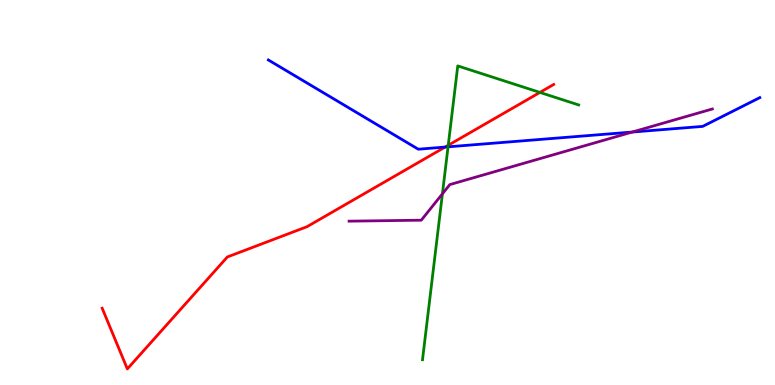[{'lines': ['blue', 'red'], 'intersections': [{'x': 5.74, 'y': 6.18}]}, {'lines': ['green', 'red'], 'intersections': [{'x': 5.78, 'y': 6.23}, {'x': 6.97, 'y': 7.6}]}, {'lines': ['purple', 'red'], 'intersections': []}, {'lines': ['blue', 'green'], 'intersections': [{'x': 5.78, 'y': 6.19}]}, {'lines': ['blue', 'purple'], 'intersections': [{'x': 8.16, 'y': 6.57}]}, {'lines': ['green', 'purple'], 'intersections': [{'x': 5.71, 'y': 4.97}]}]